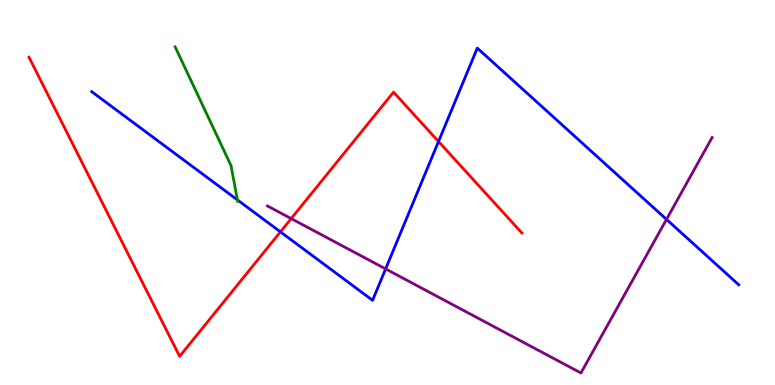[{'lines': ['blue', 'red'], 'intersections': [{'x': 3.62, 'y': 3.98}, {'x': 5.66, 'y': 6.32}]}, {'lines': ['green', 'red'], 'intersections': []}, {'lines': ['purple', 'red'], 'intersections': [{'x': 3.76, 'y': 4.32}]}, {'lines': ['blue', 'green'], 'intersections': [{'x': 3.06, 'y': 4.81}]}, {'lines': ['blue', 'purple'], 'intersections': [{'x': 4.98, 'y': 3.02}, {'x': 8.6, 'y': 4.3}]}, {'lines': ['green', 'purple'], 'intersections': []}]